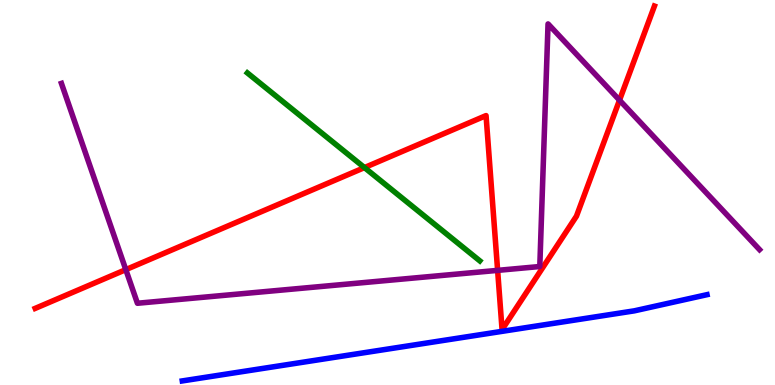[{'lines': ['blue', 'red'], 'intersections': []}, {'lines': ['green', 'red'], 'intersections': [{'x': 4.7, 'y': 5.65}]}, {'lines': ['purple', 'red'], 'intersections': [{'x': 1.62, 'y': 3.0}, {'x': 6.42, 'y': 2.98}, {'x': 7.99, 'y': 7.4}]}, {'lines': ['blue', 'green'], 'intersections': []}, {'lines': ['blue', 'purple'], 'intersections': []}, {'lines': ['green', 'purple'], 'intersections': []}]